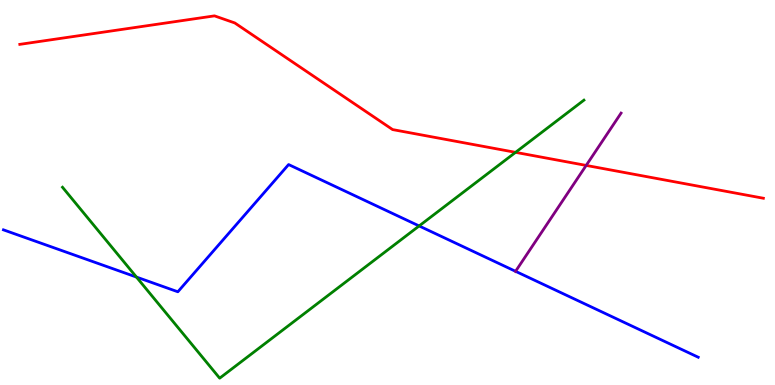[{'lines': ['blue', 'red'], 'intersections': []}, {'lines': ['green', 'red'], 'intersections': [{'x': 6.65, 'y': 6.04}]}, {'lines': ['purple', 'red'], 'intersections': [{'x': 7.56, 'y': 5.7}]}, {'lines': ['blue', 'green'], 'intersections': [{'x': 1.76, 'y': 2.8}, {'x': 5.41, 'y': 4.13}]}, {'lines': ['blue', 'purple'], 'intersections': [{'x': 6.65, 'y': 2.95}]}, {'lines': ['green', 'purple'], 'intersections': []}]